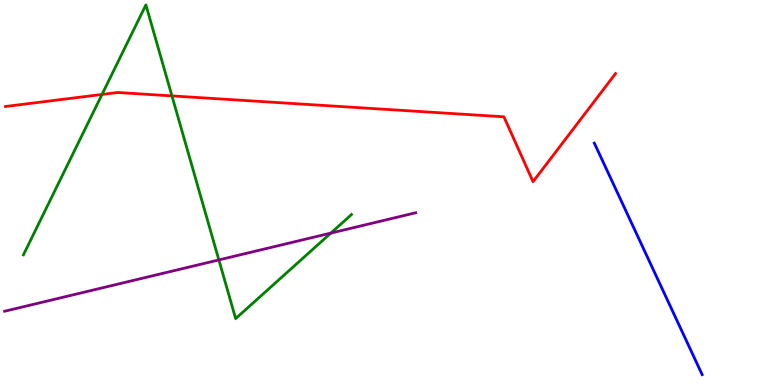[{'lines': ['blue', 'red'], 'intersections': []}, {'lines': ['green', 'red'], 'intersections': [{'x': 1.32, 'y': 7.55}, {'x': 2.22, 'y': 7.51}]}, {'lines': ['purple', 'red'], 'intersections': []}, {'lines': ['blue', 'green'], 'intersections': []}, {'lines': ['blue', 'purple'], 'intersections': []}, {'lines': ['green', 'purple'], 'intersections': [{'x': 2.82, 'y': 3.25}, {'x': 4.27, 'y': 3.95}]}]